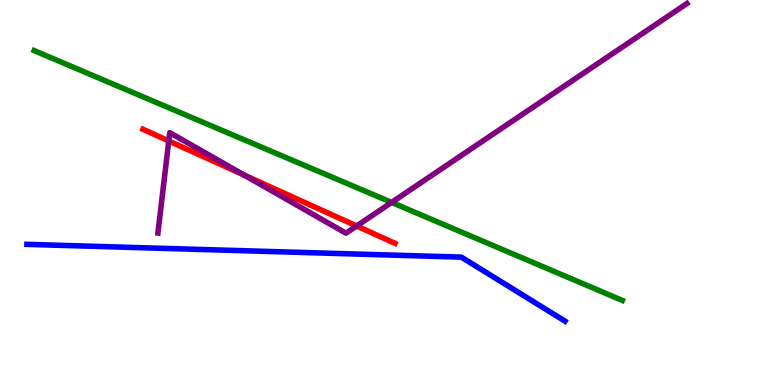[{'lines': ['blue', 'red'], 'intersections': []}, {'lines': ['green', 'red'], 'intersections': []}, {'lines': ['purple', 'red'], 'intersections': [{'x': 2.18, 'y': 6.34}, {'x': 3.15, 'y': 5.45}, {'x': 4.6, 'y': 4.13}]}, {'lines': ['blue', 'green'], 'intersections': []}, {'lines': ['blue', 'purple'], 'intersections': []}, {'lines': ['green', 'purple'], 'intersections': [{'x': 5.05, 'y': 4.74}]}]